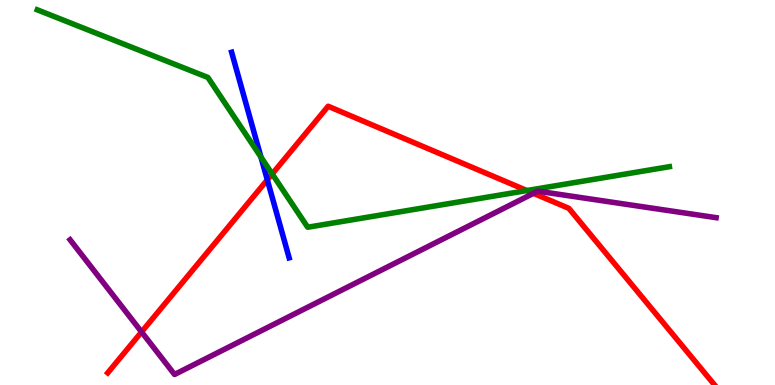[{'lines': ['blue', 'red'], 'intersections': [{'x': 3.45, 'y': 5.33}]}, {'lines': ['green', 'red'], 'intersections': [{'x': 3.51, 'y': 5.48}, {'x': 6.8, 'y': 5.05}]}, {'lines': ['purple', 'red'], 'intersections': [{'x': 1.83, 'y': 1.38}, {'x': 6.88, 'y': 4.98}]}, {'lines': ['blue', 'green'], 'intersections': [{'x': 3.37, 'y': 5.92}]}, {'lines': ['blue', 'purple'], 'intersections': []}, {'lines': ['green', 'purple'], 'intersections': []}]